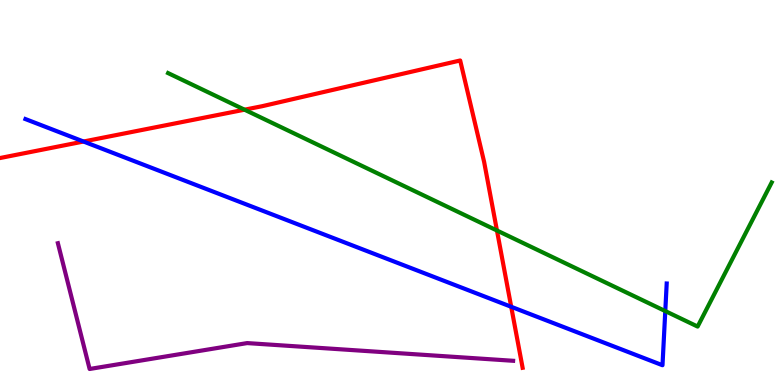[{'lines': ['blue', 'red'], 'intersections': [{'x': 1.08, 'y': 6.32}, {'x': 6.6, 'y': 2.03}]}, {'lines': ['green', 'red'], 'intersections': [{'x': 3.16, 'y': 7.15}, {'x': 6.41, 'y': 4.01}]}, {'lines': ['purple', 'red'], 'intersections': []}, {'lines': ['blue', 'green'], 'intersections': [{'x': 8.58, 'y': 1.92}]}, {'lines': ['blue', 'purple'], 'intersections': []}, {'lines': ['green', 'purple'], 'intersections': []}]